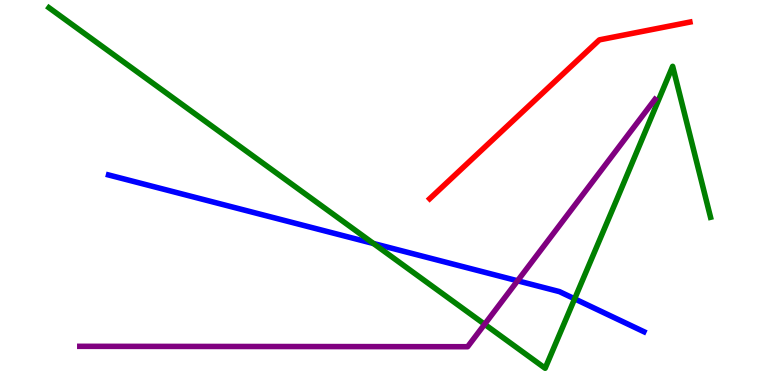[{'lines': ['blue', 'red'], 'intersections': []}, {'lines': ['green', 'red'], 'intersections': []}, {'lines': ['purple', 'red'], 'intersections': []}, {'lines': ['blue', 'green'], 'intersections': [{'x': 4.82, 'y': 3.68}, {'x': 7.41, 'y': 2.24}]}, {'lines': ['blue', 'purple'], 'intersections': [{'x': 6.68, 'y': 2.71}]}, {'lines': ['green', 'purple'], 'intersections': [{'x': 6.25, 'y': 1.58}]}]